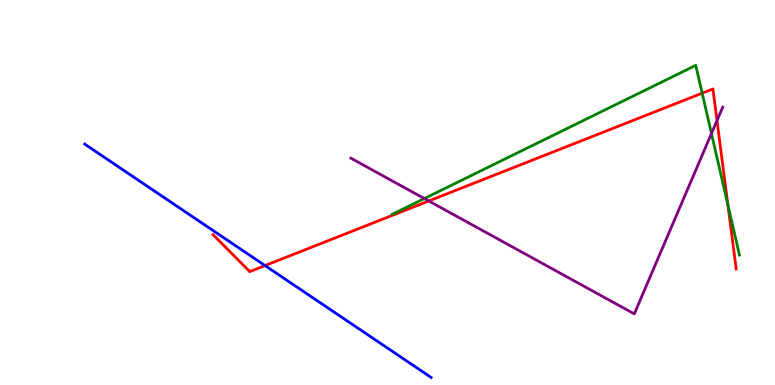[{'lines': ['blue', 'red'], 'intersections': [{'x': 3.42, 'y': 3.1}]}, {'lines': ['green', 'red'], 'intersections': [{'x': 9.06, 'y': 7.58}, {'x': 9.39, 'y': 4.68}]}, {'lines': ['purple', 'red'], 'intersections': [{'x': 5.53, 'y': 4.78}, {'x': 9.25, 'y': 6.87}]}, {'lines': ['blue', 'green'], 'intersections': []}, {'lines': ['blue', 'purple'], 'intersections': []}, {'lines': ['green', 'purple'], 'intersections': [{'x': 5.48, 'y': 4.84}, {'x': 9.18, 'y': 6.53}]}]